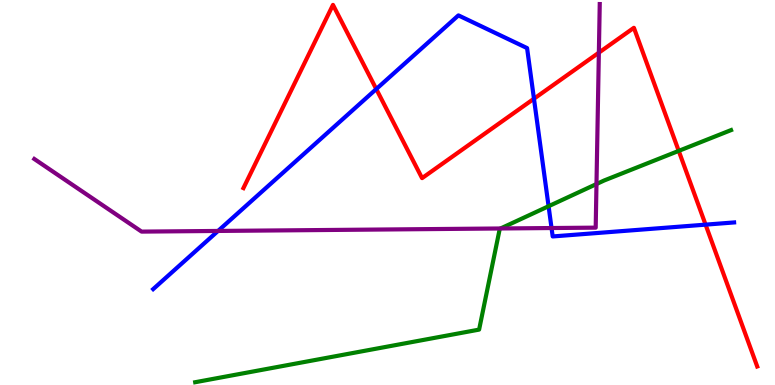[{'lines': ['blue', 'red'], 'intersections': [{'x': 4.86, 'y': 7.69}, {'x': 6.89, 'y': 7.44}, {'x': 9.1, 'y': 4.17}]}, {'lines': ['green', 'red'], 'intersections': [{'x': 8.76, 'y': 6.08}]}, {'lines': ['purple', 'red'], 'intersections': [{'x': 7.73, 'y': 8.63}]}, {'lines': ['blue', 'green'], 'intersections': [{'x': 7.08, 'y': 4.64}]}, {'lines': ['blue', 'purple'], 'intersections': [{'x': 2.81, 'y': 4.0}, {'x': 7.12, 'y': 4.08}]}, {'lines': ['green', 'purple'], 'intersections': [{'x': 6.46, 'y': 4.07}, {'x': 7.7, 'y': 5.22}]}]